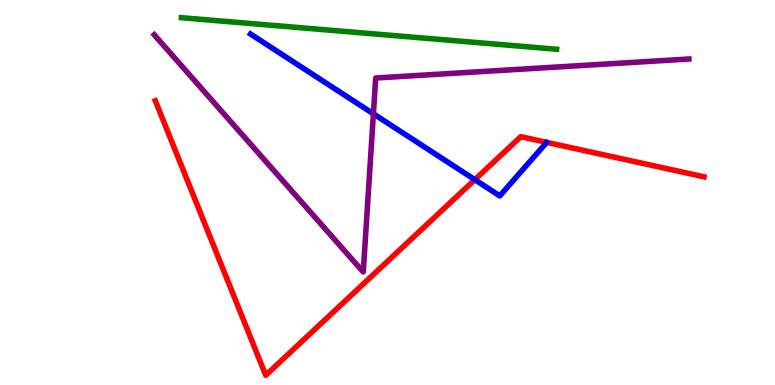[{'lines': ['blue', 'red'], 'intersections': [{'x': 6.13, 'y': 5.33}]}, {'lines': ['green', 'red'], 'intersections': []}, {'lines': ['purple', 'red'], 'intersections': []}, {'lines': ['blue', 'green'], 'intersections': []}, {'lines': ['blue', 'purple'], 'intersections': [{'x': 4.82, 'y': 7.04}]}, {'lines': ['green', 'purple'], 'intersections': []}]